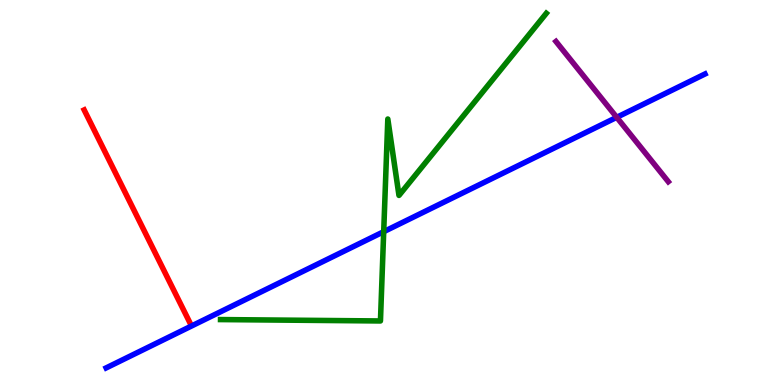[{'lines': ['blue', 'red'], 'intersections': []}, {'lines': ['green', 'red'], 'intersections': []}, {'lines': ['purple', 'red'], 'intersections': []}, {'lines': ['blue', 'green'], 'intersections': [{'x': 4.95, 'y': 3.98}]}, {'lines': ['blue', 'purple'], 'intersections': [{'x': 7.96, 'y': 6.95}]}, {'lines': ['green', 'purple'], 'intersections': []}]